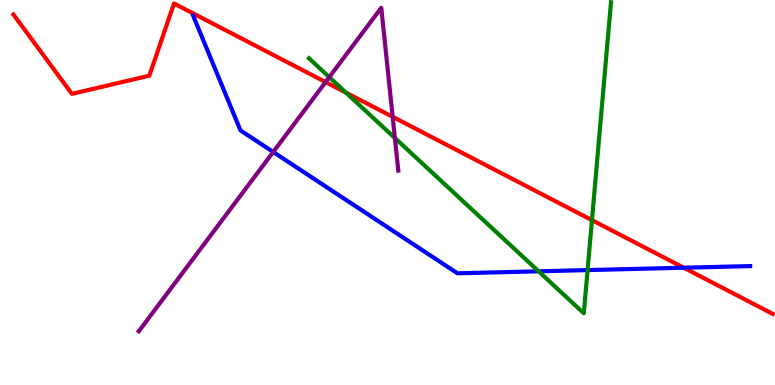[{'lines': ['blue', 'red'], 'intersections': [{'x': 8.82, 'y': 3.05}]}, {'lines': ['green', 'red'], 'intersections': [{'x': 4.46, 'y': 7.59}, {'x': 7.64, 'y': 4.28}]}, {'lines': ['purple', 'red'], 'intersections': [{'x': 4.2, 'y': 7.87}, {'x': 5.07, 'y': 6.97}]}, {'lines': ['blue', 'green'], 'intersections': [{'x': 6.95, 'y': 2.95}, {'x': 7.58, 'y': 2.98}]}, {'lines': ['blue', 'purple'], 'intersections': [{'x': 3.53, 'y': 6.05}]}, {'lines': ['green', 'purple'], 'intersections': [{'x': 4.25, 'y': 8.0}, {'x': 5.1, 'y': 6.42}]}]